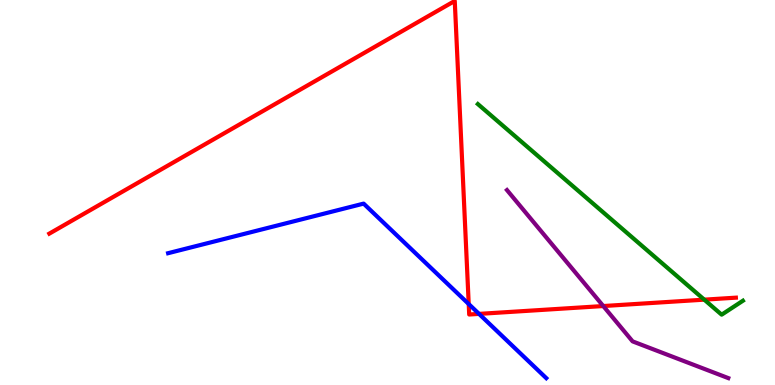[{'lines': ['blue', 'red'], 'intersections': [{'x': 6.05, 'y': 2.1}, {'x': 6.18, 'y': 1.85}]}, {'lines': ['green', 'red'], 'intersections': [{'x': 9.09, 'y': 2.22}]}, {'lines': ['purple', 'red'], 'intersections': [{'x': 7.78, 'y': 2.05}]}, {'lines': ['blue', 'green'], 'intersections': []}, {'lines': ['blue', 'purple'], 'intersections': []}, {'lines': ['green', 'purple'], 'intersections': []}]